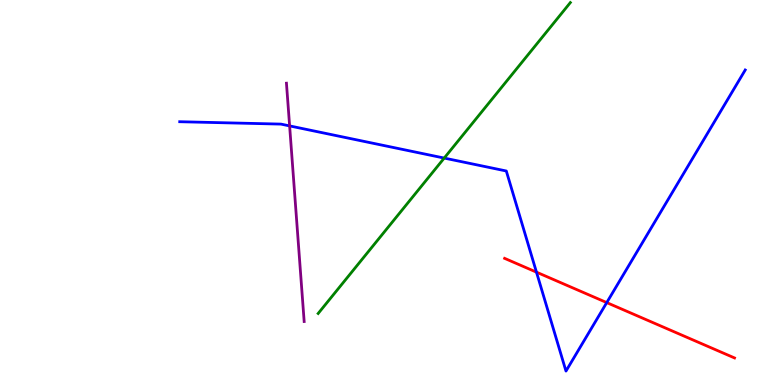[{'lines': ['blue', 'red'], 'intersections': [{'x': 6.92, 'y': 2.93}, {'x': 7.83, 'y': 2.14}]}, {'lines': ['green', 'red'], 'intersections': []}, {'lines': ['purple', 'red'], 'intersections': []}, {'lines': ['blue', 'green'], 'intersections': [{'x': 5.73, 'y': 5.89}]}, {'lines': ['blue', 'purple'], 'intersections': [{'x': 3.74, 'y': 6.73}]}, {'lines': ['green', 'purple'], 'intersections': []}]